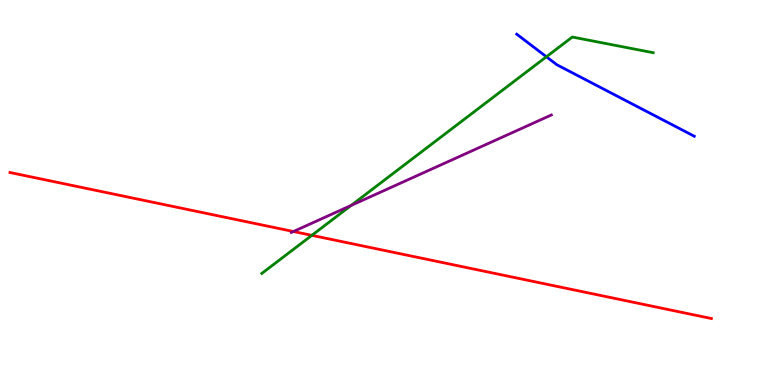[{'lines': ['blue', 'red'], 'intersections': []}, {'lines': ['green', 'red'], 'intersections': [{'x': 4.02, 'y': 3.89}]}, {'lines': ['purple', 'red'], 'intersections': [{'x': 3.79, 'y': 3.99}]}, {'lines': ['blue', 'green'], 'intersections': [{'x': 7.05, 'y': 8.53}]}, {'lines': ['blue', 'purple'], 'intersections': []}, {'lines': ['green', 'purple'], 'intersections': [{'x': 4.53, 'y': 4.66}]}]